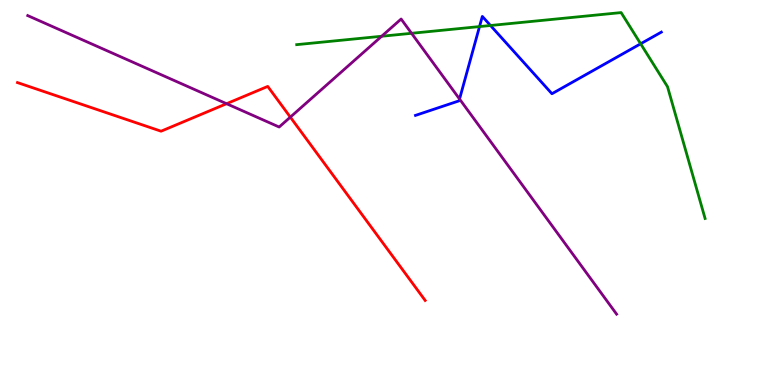[{'lines': ['blue', 'red'], 'intersections': []}, {'lines': ['green', 'red'], 'intersections': []}, {'lines': ['purple', 'red'], 'intersections': [{'x': 2.92, 'y': 7.31}, {'x': 3.75, 'y': 6.96}]}, {'lines': ['blue', 'green'], 'intersections': [{'x': 6.19, 'y': 9.31}, {'x': 6.33, 'y': 9.34}, {'x': 8.27, 'y': 8.86}]}, {'lines': ['blue', 'purple'], 'intersections': [{'x': 5.93, 'y': 7.43}]}, {'lines': ['green', 'purple'], 'intersections': [{'x': 4.92, 'y': 9.06}, {'x': 5.31, 'y': 9.14}]}]